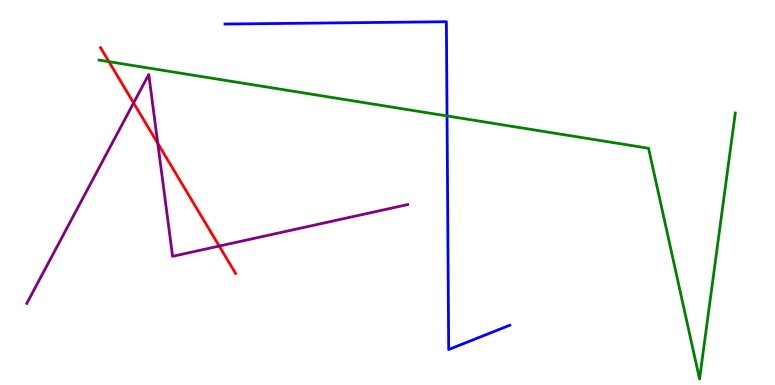[{'lines': ['blue', 'red'], 'intersections': []}, {'lines': ['green', 'red'], 'intersections': [{'x': 1.41, 'y': 8.4}]}, {'lines': ['purple', 'red'], 'intersections': [{'x': 1.72, 'y': 7.33}, {'x': 2.04, 'y': 6.28}, {'x': 2.83, 'y': 3.61}]}, {'lines': ['blue', 'green'], 'intersections': [{'x': 5.77, 'y': 6.99}]}, {'lines': ['blue', 'purple'], 'intersections': []}, {'lines': ['green', 'purple'], 'intersections': []}]